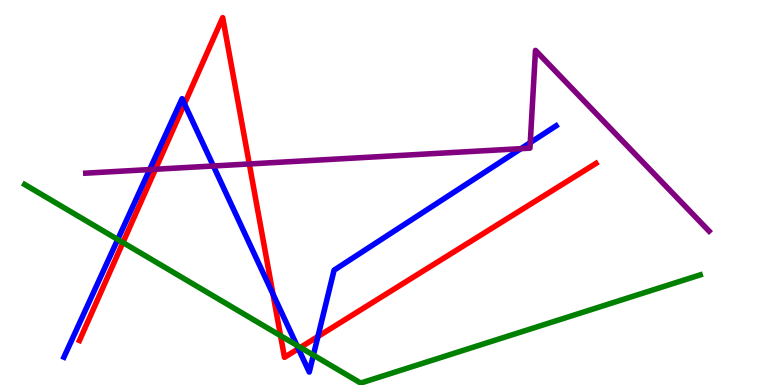[{'lines': ['blue', 'red'], 'intersections': [{'x': 2.38, 'y': 7.3}, {'x': 3.52, 'y': 2.36}, {'x': 3.85, 'y': 0.943}, {'x': 4.1, 'y': 1.26}]}, {'lines': ['green', 'red'], 'intersections': [{'x': 1.59, 'y': 3.7}, {'x': 3.62, 'y': 1.28}, {'x': 3.88, 'y': 0.976}]}, {'lines': ['purple', 'red'], 'intersections': [{'x': 2.01, 'y': 5.6}, {'x': 3.22, 'y': 5.74}]}, {'lines': ['blue', 'green'], 'intersections': [{'x': 1.52, 'y': 3.78}, {'x': 3.83, 'y': 1.03}, {'x': 4.04, 'y': 0.777}]}, {'lines': ['blue', 'purple'], 'intersections': [{'x': 1.93, 'y': 5.6}, {'x': 2.75, 'y': 5.69}, {'x': 6.72, 'y': 6.14}, {'x': 6.84, 'y': 6.3}]}, {'lines': ['green', 'purple'], 'intersections': []}]